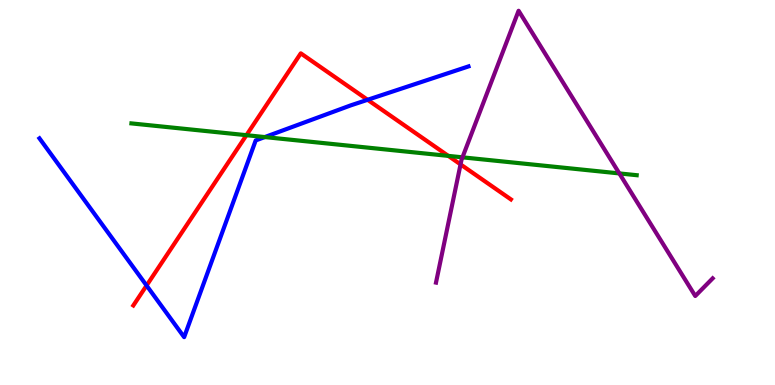[{'lines': ['blue', 'red'], 'intersections': [{'x': 1.89, 'y': 2.58}, {'x': 4.74, 'y': 7.41}]}, {'lines': ['green', 'red'], 'intersections': [{'x': 3.18, 'y': 6.49}, {'x': 5.78, 'y': 5.95}]}, {'lines': ['purple', 'red'], 'intersections': [{'x': 5.94, 'y': 5.73}]}, {'lines': ['blue', 'green'], 'intersections': [{'x': 3.42, 'y': 6.44}]}, {'lines': ['blue', 'purple'], 'intersections': []}, {'lines': ['green', 'purple'], 'intersections': [{'x': 5.97, 'y': 5.91}, {'x': 7.99, 'y': 5.5}]}]